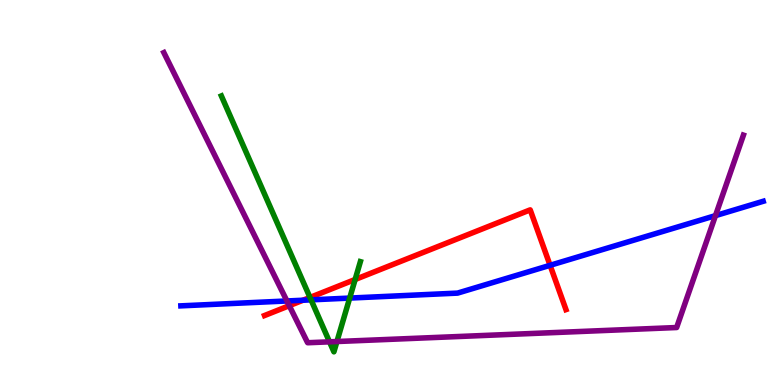[{'lines': ['blue', 'red'], 'intersections': [{'x': 3.91, 'y': 2.2}, {'x': 7.1, 'y': 3.11}]}, {'lines': ['green', 'red'], 'intersections': [{'x': 4.0, 'y': 2.27}, {'x': 4.58, 'y': 2.74}]}, {'lines': ['purple', 'red'], 'intersections': [{'x': 3.73, 'y': 2.06}]}, {'lines': ['blue', 'green'], 'intersections': [{'x': 4.01, 'y': 2.21}, {'x': 4.51, 'y': 2.26}]}, {'lines': ['blue', 'purple'], 'intersections': [{'x': 3.7, 'y': 2.18}, {'x': 9.23, 'y': 4.4}]}, {'lines': ['green', 'purple'], 'intersections': [{'x': 4.25, 'y': 1.12}, {'x': 4.35, 'y': 1.13}]}]